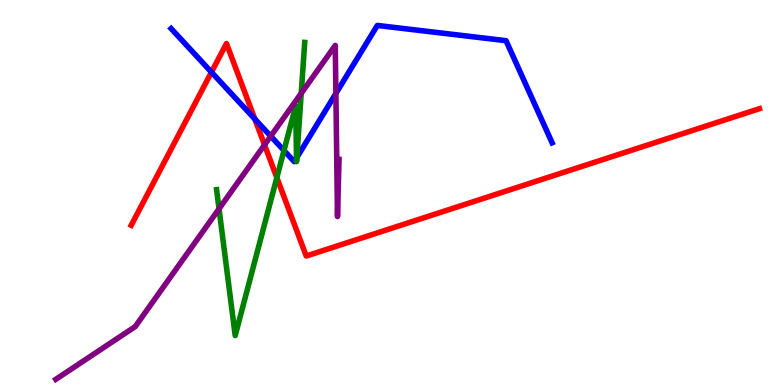[{'lines': ['blue', 'red'], 'intersections': [{'x': 2.73, 'y': 8.13}, {'x': 3.29, 'y': 6.91}]}, {'lines': ['green', 'red'], 'intersections': [{'x': 3.57, 'y': 5.39}]}, {'lines': ['purple', 'red'], 'intersections': [{'x': 3.41, 'y': 6.24}]}, {'lines': ['blue', 'green'], 'intersections': [{'x': 3.66, 'y': 6.09}, {'x': 3.83, 'y': 5.89}, {'x': 3.83, 'y': 5.91}]}, {'lines': ['blue', 'purple'], 'intersections': [{'x': 3.49, 'y': 6.46}, {'x': 4.33, 'y': 7.57}]}, {'lines': ['green', 'purple'], 'intersections': [{'x': 2.83, 'y': 4.58}, {'x': 3.89, 'y': 7.58}]}]